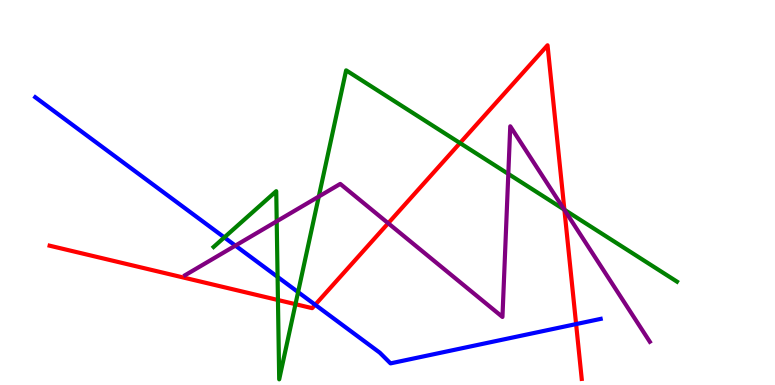[{'lines': ['blue', 'red'], 'intersections': [{'x': 4.07, 'y': 2.08}, {'x': 7.43, 'y': 1.58}]}, {'lines': ['green', 'red'], 'intersections': [{'x': 3.59, 'y': 2.21}, {'x': 3.81, 'y': 2.1}, {'x': 5.94, 'y': 6.28}, {'x': 7.28, 'y': 4.55}]}, {'lines': ['purple', 'red'], 'intersections': [{'x': 5.01, 'y': 4.2}, {'x': 7.28, 'y': 4.55}]}, {'lines': ['blue', 'green'], 'intersections': [{'x': 2.89, 'y': 3.83}, {'x': 3.58, 'y': 2.81}, {'x': 3.85, 'y': 2.41}]}, {'lines': ['blue', 'purple'], 'intersections': [{'x': 3.04, 'y': 3.62}]}, {'lines': ['green', 'purple'], 'intersections': [{'x': 3.57, 'y': 4.25}, {'x': 4.11, 'y': 4.89}, {'x': 6.56, 'y': 5.48}, {'x': 7.28, 'y': 4.56}]}]